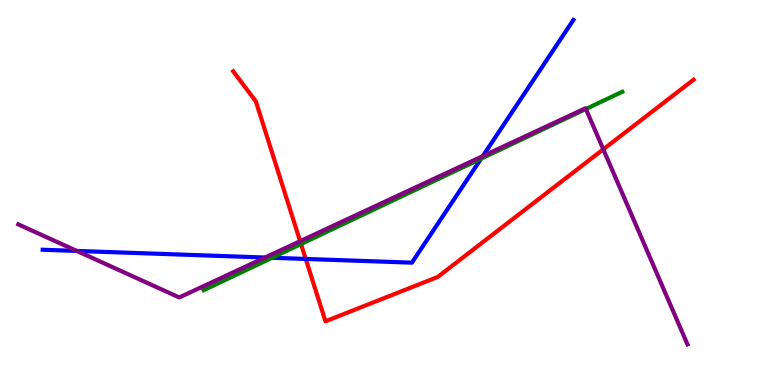[{'lines': ['blue', 'red'], 'intersections': [{'x': 3.95, 'y': 3.27}]}, {'lines': ['green', 'red'], 'intersections': [{'x': 3.88, 'y': 3.66}]}, {'lines': ['purple', 'red'], 'intersections': [{'x': 3.87, 'y': 3.74}, {'x': 7.78, 'y': 6.12}]}, {'lines': ['blue', 'green'], 'intersections': [{'x': 3.51, 'y': 3.3}, {'x': 6.21, 'y': 5.88}]}, {'lines': ['blue', 'purple'], 'intersections': [{'x': 0.991, 'y': 3.48}, {'x': 3.42, 'y': 3.31}, {'x': 6.23, 'y': 5.95}]}, {'lines': ['green', 'purple'], 'intersections': [{'x': 7.56, 'y': 7.17}]}]